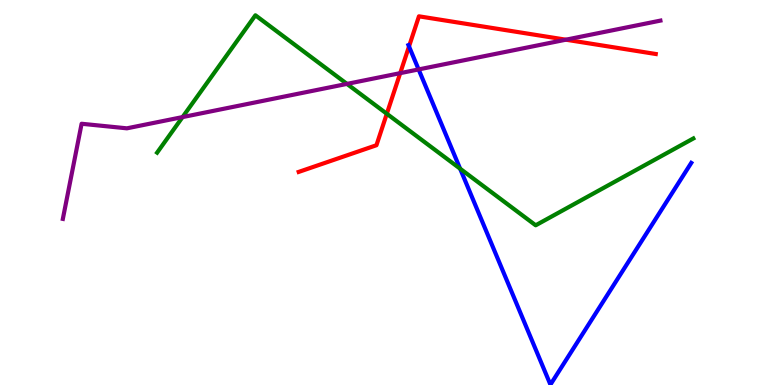[{'lines': ['blue', 'red'], 'intersections': [{'x': 5.28, 'y': 8.79}]}, {'lines': ['green', 'red'], 'intersections': [{'x': 4.99, 'y': 7.05}]}, {'lines': ['purple', 'red'], 'intersections': [{'x': 5.16, 'y': 8.1}, {'x': 7.3, 'y': 8.97}]}, {'lines': ['blue', 'green'], 'intersections': [{'x': 5.94, 'y': 5.62}]}, {'lines': ['blue', 'purple'], 'intersections': [{'x': 5.4, 'y': 8.2}]}, {'lines': ['green', 'purple'], 'intersections': [{'x': 2.36, 'y': 6.96}, {'x': 4.48, 'y': 7.82}]}]